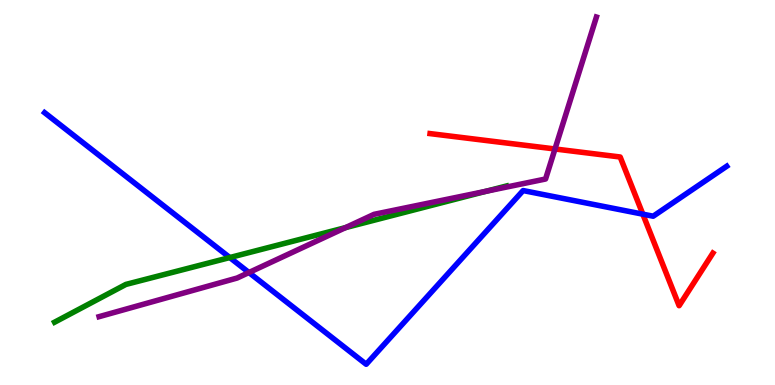[{'lines': ['blue', 'red'], 'intersections': [{'x': 8.29, 'y': 4.44}]}, {'lines': ['green', 'red'], 'intersections': []}, {'lines': ['purple', 'red'], 'intersections': [{'x': 7.16, 'y': 6.13}]}, {'lines': ['blue', 'green'], 'intersections': [{'x': 2.96, 'y': 3.31}]}, {'lines': ['blue', 'purple'], 'intersections': [{'x': 3.21, 'y': 2.92}]}, {'lines': ['green', 'purple'], 'intersections': [{'x': 4.46, 'y': 4.09}, {'x': 6.27, 'y': 5.03}]}]